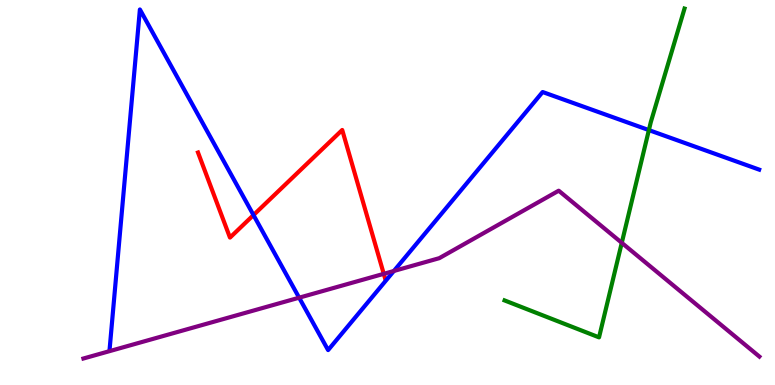[{'lines': ['blue', 'red'], 'intersections': [{'x': 3.27, 'y': 4.41}]}, {'lines': ['green', 'red'], 'intersections': []}, {'lines': ['purple', 'red'], 'intersections': [{'x': 4.95, 'y': 2.89}]}, {'lines': ['blue', 'green'], 'intersections': [{'x': 8.37, 'y': 6.62}]}, {'lines': ['blue', 'purple'], 'intersections': [{'x': 3.86, 'y': 2.27}, {'x': 5.08, 'y': 2.96}]}, {'lines': ['green', 'purple'], 'intersections': [{'x': 8.02, 'y': 3.69}]}]